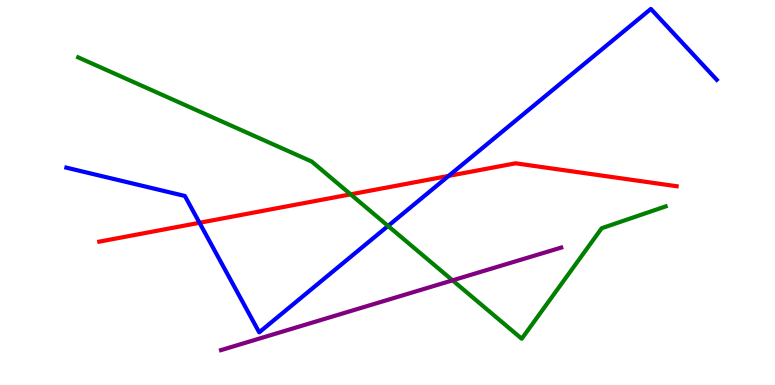[{'lines': ['blue', 'red'], 'intersections': [{'x': 2.57, 'y': 4.21}, {'x': 5.79, 'y': 5.43}]}, {'lines': ['green', 'red'], 'intersections': [{'x': 4.52, 'y': 4.95}]}, {'lines': ['purple', 'red'], 'intersections': []}, {'lines': ['blue', 'green'], 'intersections': [{'x': 5.01, 'y': 4.13}]}, {'lines': ['blue', 'purple'], 'intersections': []}, {'lines': ['green', 'purple'], 'intersections': [{'x': 5.84, 'y': 2.72}]}]